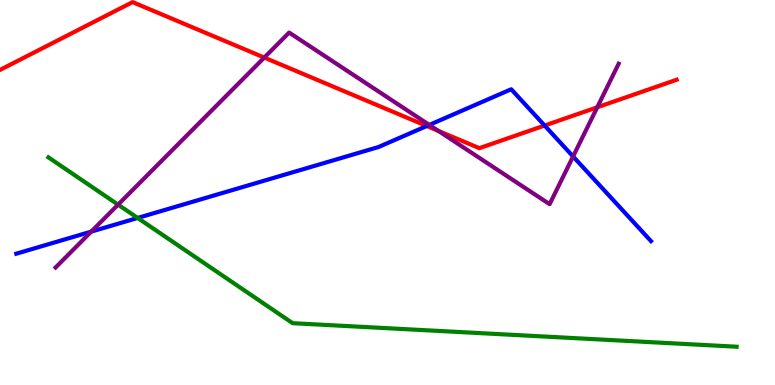[{'lines': ['blue', 'red'], 'intersections': [{'x': 5.51, 'y': 6.73}, {'x': 7.03, 'y': 6.74}]}, {'lines': ['green', 'red'], 'intersections': []}, {'lines': ['purple', 'red'], 'intersections': [{'x': 3.41, 'y': 8.5}, {'x': 5.66, 'y': 6.6}, {'x': 7.71, 'y': 7.21}]}, {'lines': ['blue', 'green'], 'intersections': [{'x': 1.78, 'y': 4.34}]}, {'lines': ['blue', 'purple'], 'intersections': [{'x': 1.18, 'y': 3.98}, {'x': 5.54, 'y': 6.76}, {'x': 7.39, 'y': 5.94}]}, {'lines': ['green', 'purple'], 'intersections': [{'x': 1.52, 'y': 4.68}]}]